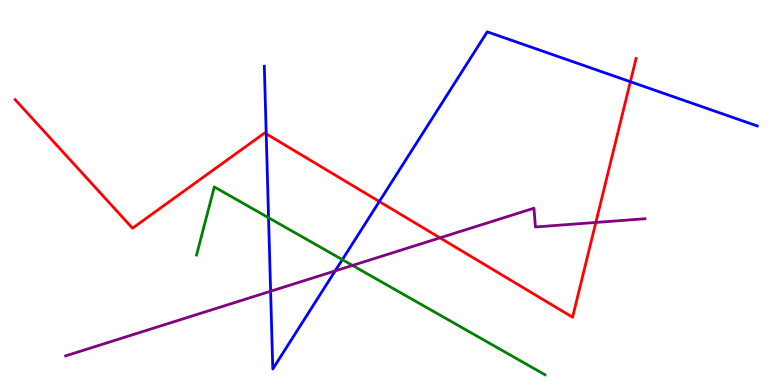[{'lines': ['blue', 'red'], 'intersections': [{'x': 3.43, 'y': 6.52}, {'x': 4.89, 'y': 4.77}, {'x': 8.13, 'y': 7.88}]}, {'lines': ['green', 'red'], 'intersections': []}, {'lines': ['purple', 'red'], 'intersections': [{'x': 5.68, 'y': 3.82}, {'x': 7.69, 'y': 4.22}]}, {'lines': ['blue', 'green'], 'intersections': [{'x': 3.47, 'y': 4.34}, {'x': 4.42, 'y': 3.26}]}, {'lines': ['blue', 'purple'], 'intersections': [{'x': 3.49, 'y': 2.43}, {'x': 4.32, 'y': 2.96}]}, {'lines': ['green', 'purple'], 'intersections': [{'x': 4.55, 'y': 3.11}]}]